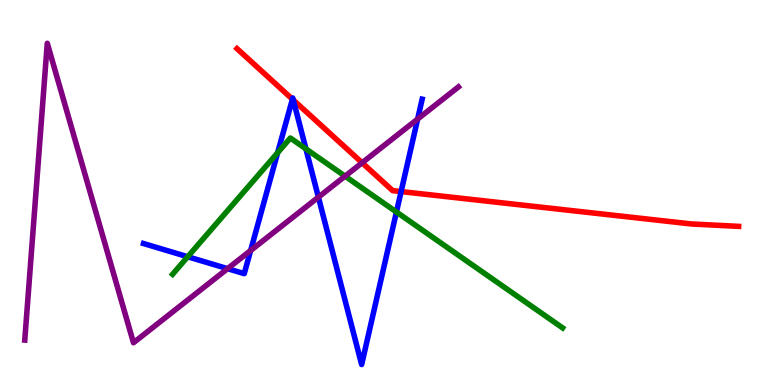[{'lines': ['blue', 'red'], 'intersections': [{'x': 3.77, 'y': 7.42}, {'x': 3.78, 'y': 7.4}, {'x': 5.18, 'y': 5.02}]}, {'lines': ['green', 'red'], 'intersections': []}, {'lines': ['purple', 'red'], 'intersections': [{'x': 4.67, 'y': 5.77}]}, {'lines': ['blue', 'green'], 'intersections': [{'x': 2.42, 'y': 3.33}, {'x': 3.58, 'y': 6.03}, {'x': 3.95, 'y': 6.13}, {'x': 5.12, 'y': 4.49}]}, {'lines': ['blue', 'purple'], 'intersections': [{'x': 2.94, 'y': 3.02}, {'x': 3.23, 'y': 3.49}, {'x': 4.11, 'y': 4.88}, {'x': 5.39, 'y': 6.91}]}, {'lines': ['green', 'purple'], 'intersections': [{'x': 4.45, 'y': 5.42}]}]